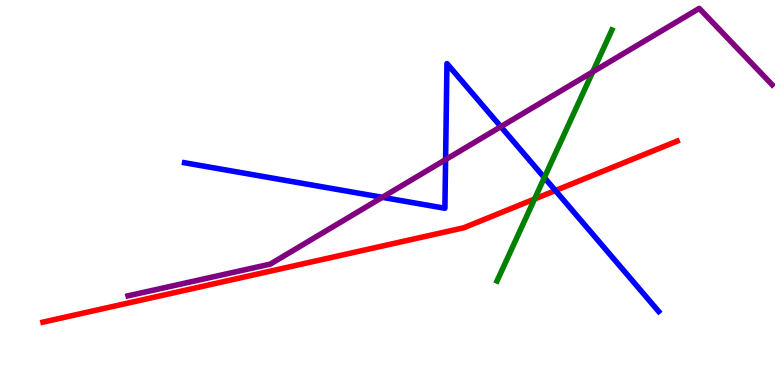[{'lines': ['blue', 'red'], 'intersections': [{'x': 7.17, 'y': 5.05}]}, {'lines': ['green', 'red'], 'intersections': [{'x': 6.9, 'y': 4.83}]}, {'lines': ['purple', 'red'], 'intersections': []}, {'lines': ['blue', 'green'], 'intersections': [{'x': 7.02, 'y': 5.39}]}, {'lines': ['blue', 'purple'], 'intersections': [{'x': 4.93, 'y': 4.87}, {'x': 5.75, 'y': 5.85}, {'x': 6.46, 'y': 6.71}]}, {'lines': ['green', 'purple'], 'intersections': [{'x': 7.65, 'y': 8.13}]}]